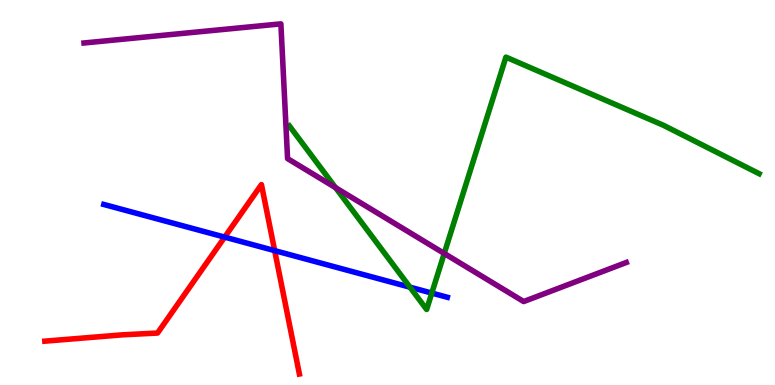[{'lines': ['blue', 'red'], 'intersections': [{'x': 2.9, 'y': 3.84}, {'x': 3.54, 'y': 3.49}]}, {'lines': ['green', 'red'], 'intersections': []}, {'lines': ['purple', 'red'], 'intersections': []}, {'lines': ['blue', 'green'], 'intersections': [{'x': 5.29, 'y': 2.54}, {'x': 5.57, 'y': 2.39}]}, {'lines': ['blue', 'purple'], 'intersections': []}, {'lines': ['green', 'purple'], 'intersections': [{'x': 4.33, 'y': 5.13}, {'x': 5.73, 'y': 3.42}]}]